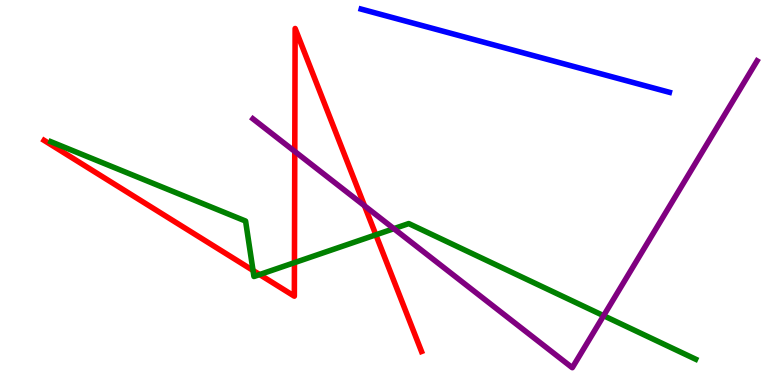[{'lines': ['blue', 'red'], 'intersections': []}, {'lines': ['green', 'red'], 'intersections': [{'x': 3.26, 'y': 2.98}, {'x': 3.35, 'y': 2.87}, {'x': 3.8, 'y': 3.18}, {'x': 4.85, 'y': 3.9}]}, {'lines': ['purple', 'red'], 'intersections': [{'x': 3.8, 'y': 6.07}, {'x': 4.7, 'y': 4.65}]}, {'lines': ['blue', 'green'], 'intersections': []}, {'lines': ['blue', 'purple'], 'intersections': []}, {'lines': ['green', 'purple'], 'intersections': [{'x': 5.08, 'y': 4.06}, {'x': 7.79, 'y': 1.8}]}]